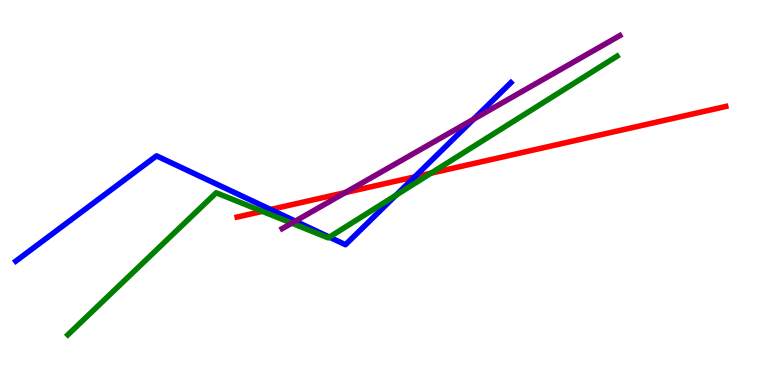[{'lines': ['blue', 'red'], 'intersections': [{'x': 3.49, 'y': 4.56}, {'x': 5.35, 'y': 5.41}]}, {'lines': ['green', 'red'], 'intersections': [{'x': 3.39, 'y': 4.51}, {'x': 5.56, 'y': 5.5}]}, {'lines': ['purple', 'red'], 'intersections': [{'x': 4.45, 'y': 5.0}]}, {'lines': ['blue', 'green'], 'intersections': [{'x': 4.25, 'y': 3.84}, {'x': 5.11, 'y': 4.93}]}, {'lines': ['blue', 'purple'], 'intersections': [{'x': 3.81, 'y': 4.26}, {'x': 6.11, 'y': 6.9}]}, {'lines': ['green', 'purple'], 'intersections': [{'x': 3.76, 'y': 4.2}]}]